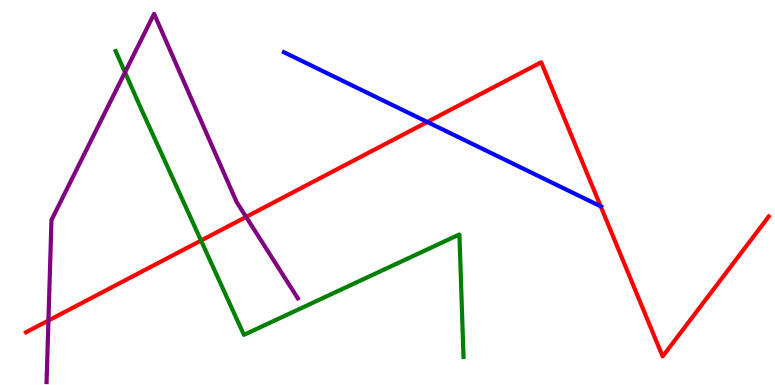[{'lines': ['blue', 'red'], 'intersections': [{'x': 5.51, 'y': 6.83}, {'x': 7.75, 'y': 4.64}]}, {'lines': ['green', 'red'], 'intersections': [{'x': 2.59, 'y': 3.75}]}, {'lines': ['purple', 'red'], 'intersections': [{'x': 0.625, 'y': 1.68}, {'x': 3.18, 'y': 4.37}]}, {'lines': ['blue', 'green'], 'intersections': []}, {'lines': ['blue', 'purple'], 'intersections': []}, {'lines': ['green', 'purple'], 'intersections': [{'x': 1.61, 'y': 8.12}]}]